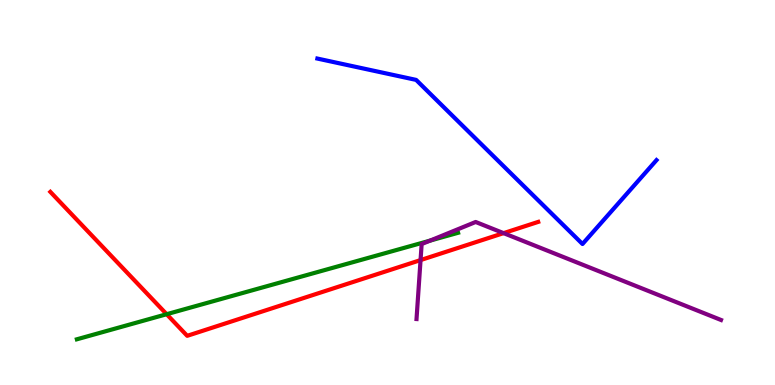[{'lines': ['blue', 'red'], 'intersections': []}, {'lines': ['green', 'red'], 'intersections': [{'x': 2.15, 'y': 1.84}]}, {'lines': ['purple', 'red'], 'intersections': [{'x': 5.43, 'y': 3.24}, {'x': 6.5, 'y': 3.94}]}, {'lines': ['blue', 'green'], 'intersections': []}, {'lines': ['blue', 'purple'], 'intersections': []}, {'lines': ['green', 'purple'], 'intersections': [{'x': 5.55, 'y': 3.75}]}]